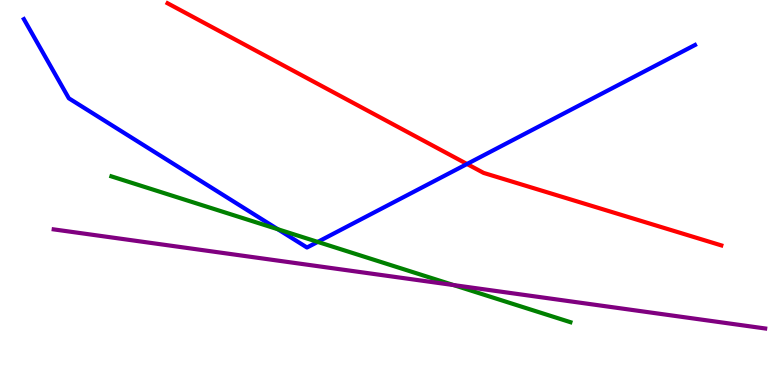[{'lines': ['blue', 'red'], 'intersections': [{'x': 6.03, 'y': 5.74}]}, {'lines': ['green', 'red'], 'intersections': []}, {'lines': ['purple', 'red'], 'intersections': []}, {'lines': ['blue', 'green'], 'intersections': [{'x': 3.58, 'y': 4.05}, {'x': 4.1, 'y': 3.72}]}, {'lines': ['blue', 'purple'], 'intersections': []}, {'lines': ['green', 'purple'], 'intersections': [{'x': 5.85, 'y': 2.6}]}]